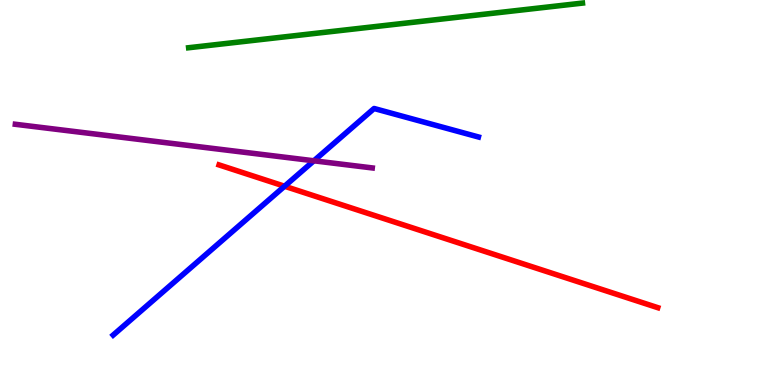[{'lines': ['blue', 'red'], 'intersections': [{'x': 3.67, 'y': 5.16}]}, {'lines': ['green', 'red'], 'intersections': []}, {'lines': ['purple', 'red'], 'intersections': []}, {'lines': ['blue', 'green'], 'intersections': []}, {'lines': ['blue', 'purple'], 'intersections': [{'x': 4.05, 'y': 5.82}]}, {'lines': ['green', 'purple'], 'intersections': []}]